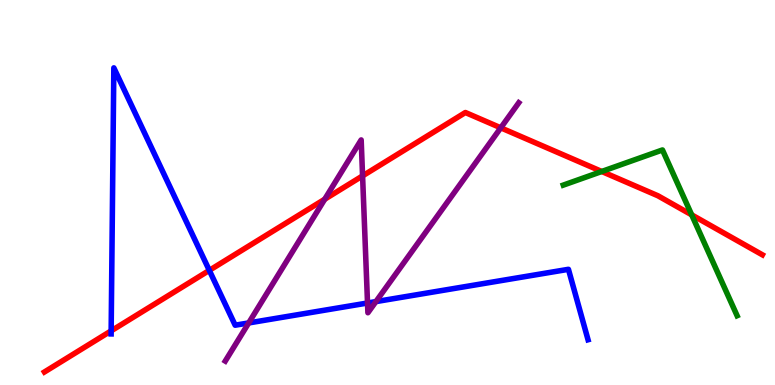[{'lines': ['blue', 'red'], 'intersections': [{'x': 1.43, 'y': 1.41}, {'x': 2.7, 'y': 2.98}]}, {'lines': ['green', 'red'], 'intersections': [{'x': 7.76, 'y': 5.55}, {'x': 8.93, 'y': 4.42}]}, {'lines': ['purple', 'red'], 'intersections': [{'x': 4.19, 'y': 4.83}, {'x': 4.68, 'y': 5.43}, {'x': 6.46, 'y': 6.68}]}, {'lines': ['blue', 'green'], 'intersections': []}, {'lines': ['blue', 'purple'], 'intersections': [{'x': 3.21, 'y': 1.61}, {'x': 4.74, 'y': 2.13}, {'x': 4.85, 'y': 2.17}]}, {'lines': ['green', 'purple'], 'intersections': []}]